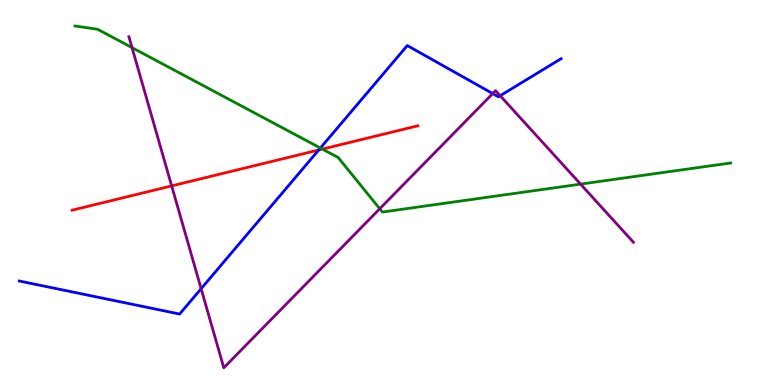[{'lines': ['blue', 'red'], 'intersections': [{'x': 4.11, 'y': 6.1}]}, {'lines': ['green', 'red'], 'intersections': [{'x': 4.16, 'y': 6.13}]}, {'lines': ['purple', 'red'], 'intersections': [{'x': 2.22, 'y': 5.17}]}, {'lines': ['blue', 'green'], 'intersections': [{'x': 4.13, 'y': 6.15}]}, {'lines': ['blue', 'purple'], 'intersections': [{'x': 2.6, 'y': 2.5}, {'x': 6.36, 'y': 7.57}, {'x': 6.45, 'y': 7.51}]}, {'lines': ['green', 'purple'], 'intersections': [{'x': 1.7, 'y': 8.76}, {'x': 4.9, 'y': 4.58}, {'x': 7.49, 'y': 5.22}]}]